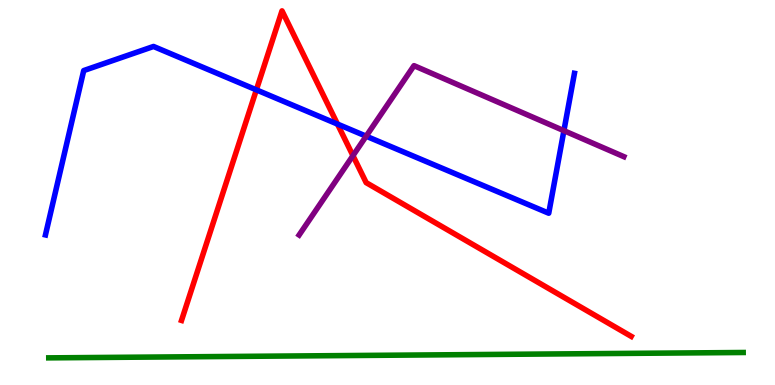[{'lines': ['blue', 'red'], 'intersections': [{'x': 3.31, 'y': 7.67}, {'x': 4.35, 'y': 6.78}]}, {'lines': ['green', 'red'], 'intersections': []}, {'lines': ['purple', 'red'], 'intersections': [{'x': 4.55, 'y': 5.96}]}, {'lines': ['blue', 'green'], 'intersections': []}, {'lines': ['blue', 'purple'], 'intersections': [{'x': 4.72, 'y': 6.46}, {'x': 7.28, 'y': 6.61}]}, {'lines': ['green', 'purple'], 'intersections': []}]